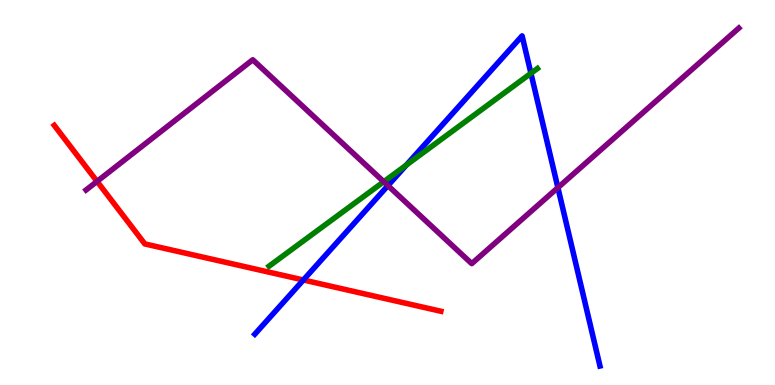[{'lines': ['blue', 'red'], 'intersections': [{'x': 3.91, 'y': 2.73}]}, {'lines': ['green', 'red'], 'intersections': []}, {'lines': ['purple', 'red'], 'intersections': [{'x': 1.25, 'y': 5.29}]}, {'lines': ['blue', 'green'], 'intersections': [{'x': 5.24, 'y': 5.71}, {'x': 6.85, 'y': 8.1}]}, {'lines': ['blue', 'purple'], 'intersections': [{'x': 5.01, 'y': 5.18}, {'x': 7.2, 'y': 5.13}]}, {'lines': ['green', 'purple'], 'intersections': [{'x': 4.95, 'y': 5.28}]}]